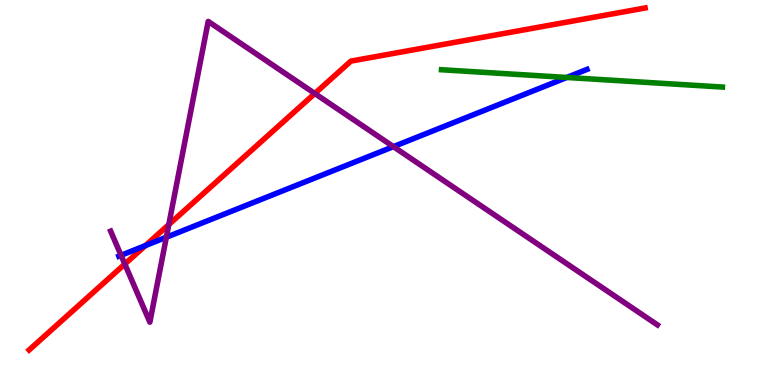[{'lines': ['blue', 'red'], 'intersections': [{'x': 1.88, 'y': 3.62}]}, {'lines': ['green', 'red'], 'intersections': []}, {'lines': ['purple', 'red'], 'intersections': [{'x': 1.61, 'y': 3.14}, {'x': 2.18, 'y': 4.17}, {'x': 4.06, 'y': 7.57}]}, {'lines': ['blue', 'green'], 'intersections': [{'x': 7.31, 'y': 7.99}]}, {'lines': ['blue', 'purple'], 'intersections': [{'x': 1.56, 'y': 3.37}, {'x': 2.15, 'y': 3.84}, {'x': 5.08, 'y': 6.19}]}, {'lines': ['green', 'purple'], 'intersections': []}]